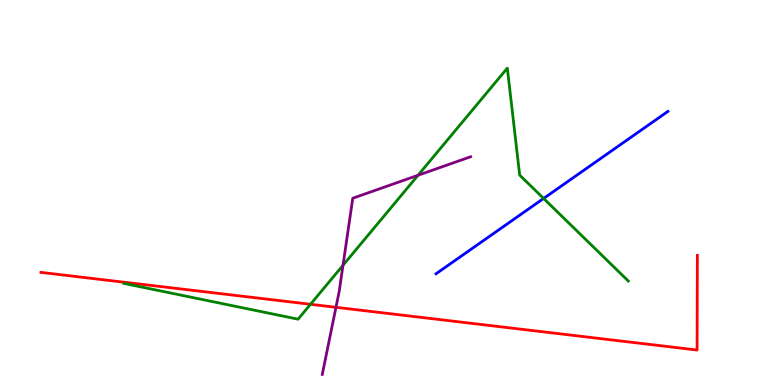[{'lines': ['blue', 'red'], 'intersections': []}, {'lines': ['green', 'red'], 'intersections': [{'x': 4.01, 'y': 2.1}]}, {'lines': ['purple', 'red'], 'intersections': [{'x': 4.33, 'y': 2.02}]}, {'lines': ['blue', 'green'], 'intersections': [{'x': 7.01, 'y': 4.85}]}, {'lines': ['blue', 'purple'], 'intersections': []}, {'lines': ['green', 'purple'], 'intersections': [{'x': 4.43, 'y': 3.11}, {'x': 5.39, 'y': 5.45}]}]